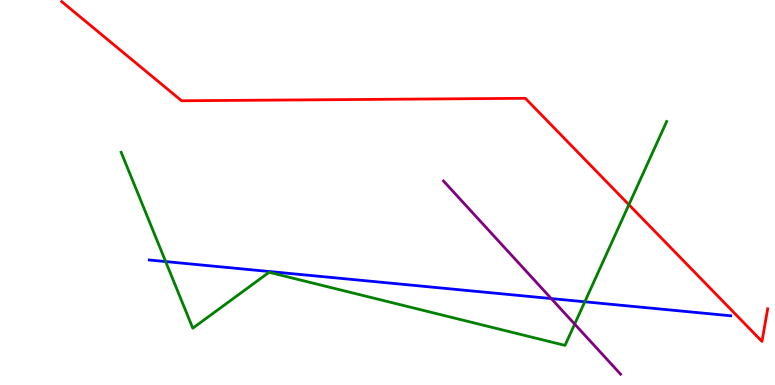[{'lines': ['blue', 'red'], 'intersections': []}, {'lines': ['green', 'red'], 'intersections': [{'x': 8.11, 'y': 4.68}]}, {'lines': ['purple', 'red'], 'intersections': []}, {'lines': ['blue', 'green'], 'intersections': [{'x': 2.14, 'y': 3.21}, {'x': 7.55, 'y': 2.16}]}, {'lines': ['blue', 'purple'], 'intersections': [{'x': 7.11, 'y': 2.25}]}, {'lines': ['green', 'purple'], 'intersections': [{'x': 7.42, 'y': 1.58}]}]